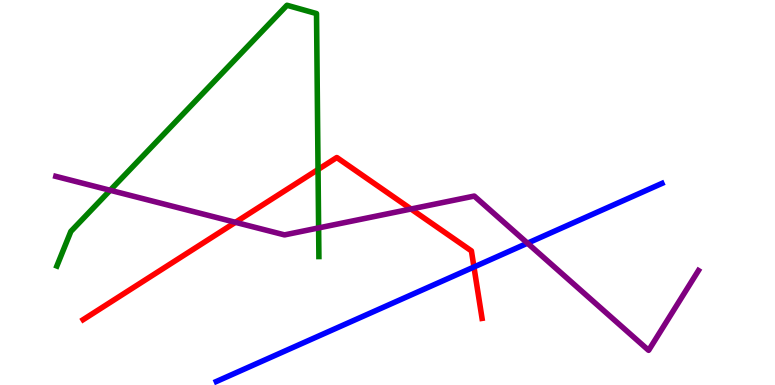[{'lines': ['blue', 'red'], 'intersections': [{'x': 6.12, 'y': 3.07}]}, {'lines': ['green', 'red'], 'intersections': [{'x': 4.1, 'y': 5.6}]}, {'lines': ['purple', 'red'], 'intersections': [{'x': 3.04, 'y': 4.23}, {'x': 5.3, 'y': 4.57}]}, {'lines': ['blue', 'green'], 'intersections': []}, {'lines': ['blue', 'purple'], 'intersections': [{'x': 6.81, 'y': 3.68}]}, {'lines': ['green', 'purple'], 'intersections': [{'x': 1.42, 'y': 5.06}, {'x': 4.11, 'y': 4.08}]}]